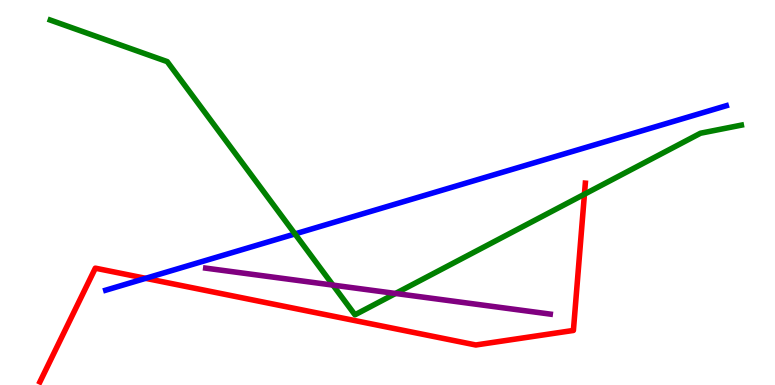[{'lines': ['blue', 'red'], 'intersections': [{'x': 1.88, 'y': 2.77}]}, {'lines': ['green', 'red'], 'intersections': [{'x': 7.54, 'y': 4.96}]}, {'lines': ['purple', 'red'], 'intersections': []}, {'lines': ['blue', 'green'], 'intersections': [{'x': 3.81, 'y': 3.92}]}, {'lines': ['blue', 'purple'], 'intersections': []}, {'lines': ['green', 'purple'], 'intersections': [{'x': 4.3, 'y': 2.59}, {'x': 5.1, 'y': 2.38}]}]